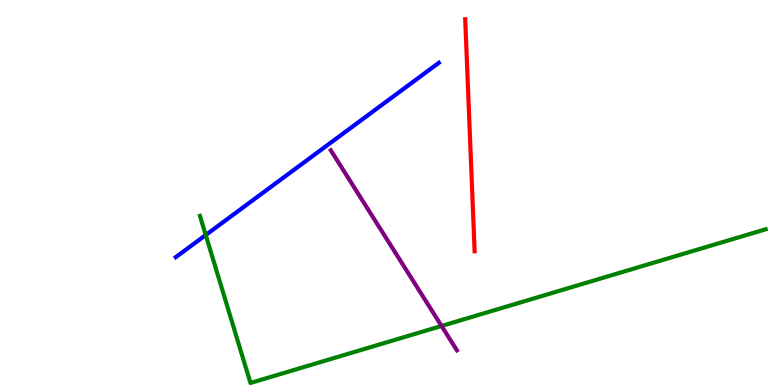[{'lines': ['blue', 'red'], 'intersections': []}, {'lines': ['green', 'red'], 'intersections': []}, {'lines': ['purple', 'red'], 'intersections': []}, {'lines': ['blue', 'green'], 'intersections': [{'x': 2.65, 'y': 3.9}]}, {'lines': ['blue', 'purple'], 'intersections': []}, {'lines': ['green', 'purple'], 'intersections': [{'x': 5.7, 'y': 1.53}]}]